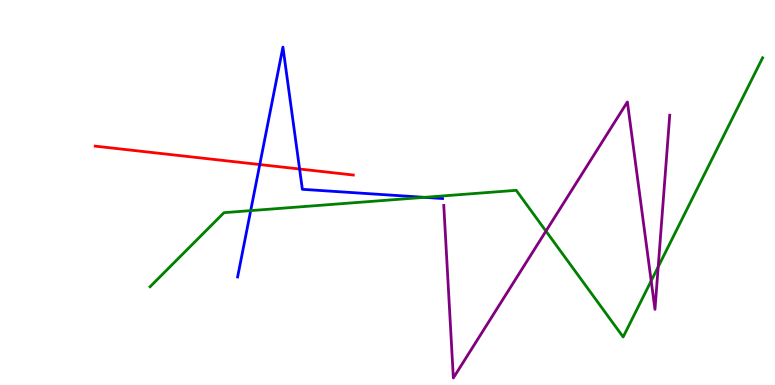[{'lines': ['blue', 'red'], 'intersections': [{'x': 3.35, 'y': 5.73}, {'x': 3.87, 'y': 5.61}]}, {'lines': ['green', 'red'], 'intersections': []}, {'lines': ['purple', 'red'], 'intersections': []}, {'lines': ['blue', 'green'], 'intersections': [{'x': 3.23, 'y': 4.53}, {'x': 5.48, 'y': 4.87}]}, {'lines': ['blue', 'purple'], 'intersections': []}, {'lines': ['green', 'purple'], 'intersections': [{'x': 7.04, 'y': 4.0}, {'x': 8.4, 'y': 2.7}, {'x': 8.49, 'y': 3.07}]}]